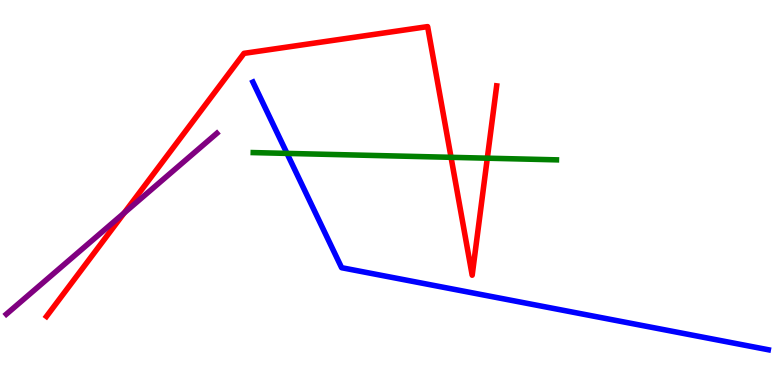[{'lines': ['blue', 'red'], 'intersections': []}, {'lines': ['green', 'red'], 'intersections': [{'x': 5.82, 'y': 5.91}, {'x': 6.29, 'y': 5.89}]}, {'lines': ['purple', 'red'], 'intersections': [{'x': 1.6, 'y': 4.47}]}, {'lines': ['blue', 'green'], 'intersections': [{'x': 3.7, 'y': 6.02}]}, {'lines': ['blue', 'purple'], 'intersections': []}, {'lines': ['green', 'purple'], 'intersections': []}]